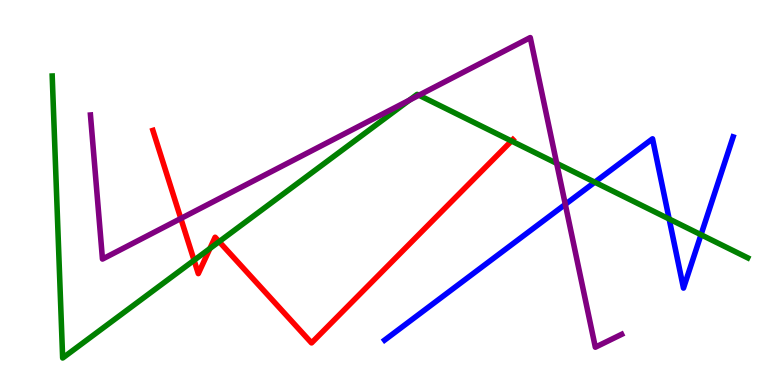[{'lines': ['blue', 'red'], 'intersections': []}, {'lines': ['green', 'red'], 'intersections': [{'x': 2.5, 'y': 3.24}, {'x': 2.71, 'y': 3.55}, {'x': 2.83, 'y': 3.72}, {'x': 6.6, 'y': 6.34}]}, {'lines': ['purple', 'red'], 'intersections': [{'x': 2.33, 'y': 4.32}]}, {'lines': ['blue', 'green'], 'intersections': [{'x': 7.67, 'y': 5.27}, {'x': 8.63, 'y': 4.31}, {'x': 9.05, 'y': 3.9}]}, {'lines': ['blue', 'purple'], 'intersections': [{'x': 7.29, 'y': 4.69}]}, {'lines': ['green', 'purple'], 'intersections': [{'x': 5.28, 'y': 7.4}, {'x': 5.41, 'y': 7.53}, {'x': 7.18, 'y': 5.76}]}]